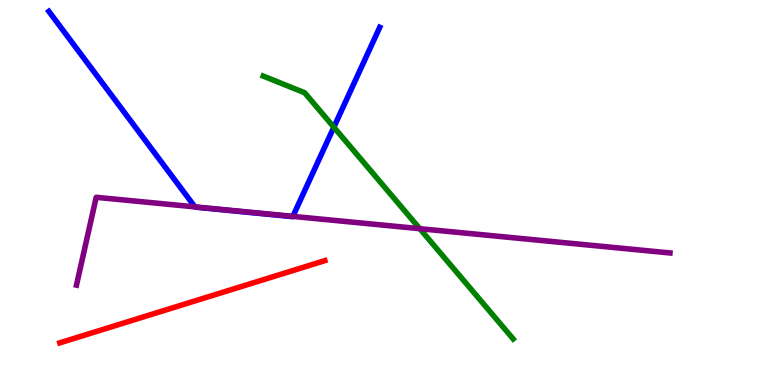[{'lines': ['blue', 'red'], 'intersections': []}, {'lines': ['green', 'red'], 'intersections': []}, {'lines': ['purple', 'red'], 'intersections': []}, {'lines': ['blue', 'green'], 'intersections': [{'x': 4.31, 'y': 6.7}]}, {'lines': ['blue', 'purple'], 'intersections': [{'x': 2.52, 'y': 4.63}, {'x': 3.78, 'y': 4.38}]}, {'lines': ['green', 'purple'], 'intersections': [{'x': 5.42, 'y': 4.06}]}]